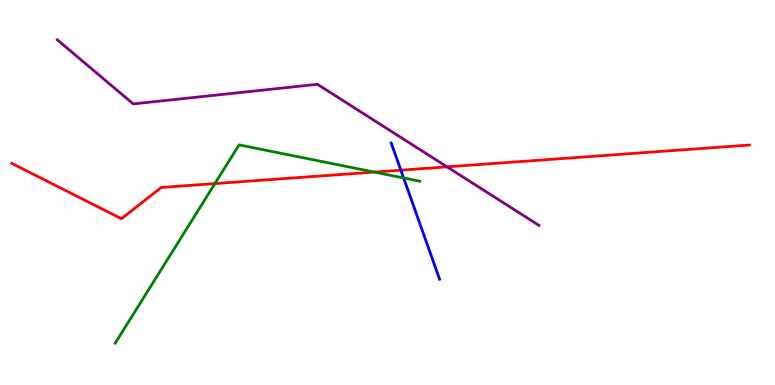[{'lines': ['blue', 'red'], 'intersections': [{'x': 5.17, 'y': 5.58}]}, {'lines': ['green', 'red'], 'intersections': [{'x': 2.77, 'y': 5.23}, {'x': 4.83, 'y': 5.53}]}, {'lines': ['purple', 'red'], 'intersections': [{'x': 5.77, 'y': 5.67}]}, {'lines': ['blue', 'green'], 'intersections': [{'x': 5.21, 'y': 5.38}]}, {'lines': ['blue', 'purple'], 'intersections': []}, {'lines': ['green', 'purple'], 'intersections': []}]